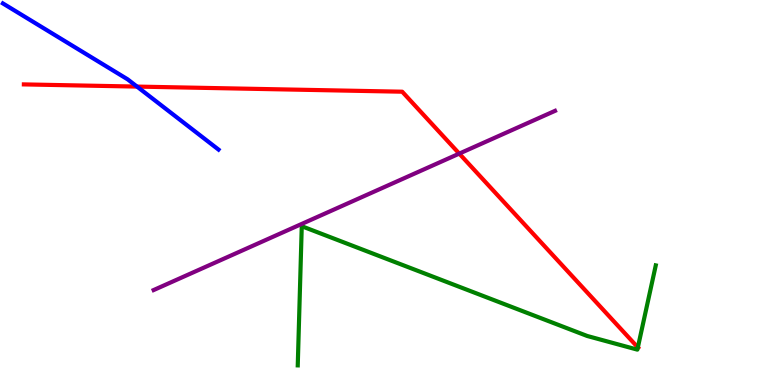[{'lines': ['blue', 'red'], 'intersections': [{'x': 1.77, 'y': 7.75}]}, {'lines': ['green', 'red'], 'intersections': [{'x': 8.23, 'y': 0.976}]}, {'lines': ['purple', 'red'], 'intersections': [{'x': 5.93, 'y': 6.01}]}, {'lines': ['blue', 'green'], 'intersections': []}, {'lines': ['blue', 'purple'], 'intersections': []}, {'lines': ['green', 'purple'], 'intersections': []}]